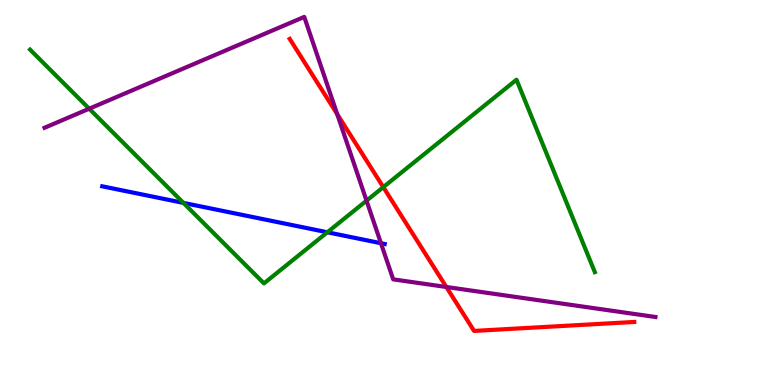[{'lines': ['blue', 'red'], 'intersections': []}, {'lines': ['green', 'red'], 'intersections': [{'x': 4.95, 'y': 5.14}]}, {'lines': ['purple', 'red'], 'intersections': [{'x': 4.35, 'y': 7.04}, {'x': 5.76, 'y': 2.55}]}, {'lines': ['blue', 'green'], 'intersections': [{'x': 2.37, 'y': 4.73}, {'x': 4.22, 'y': 3.97}]}, {'lines': ['blue', 'purple'], 'intersections': [{'x': 4.92, 'y': 3.68}]}, {'lines': ['green', 'purple'], 'intersections': [{'x': 1.15, 'y': 7.18}, {'x': 4.73, 'y': 4.79}]}]